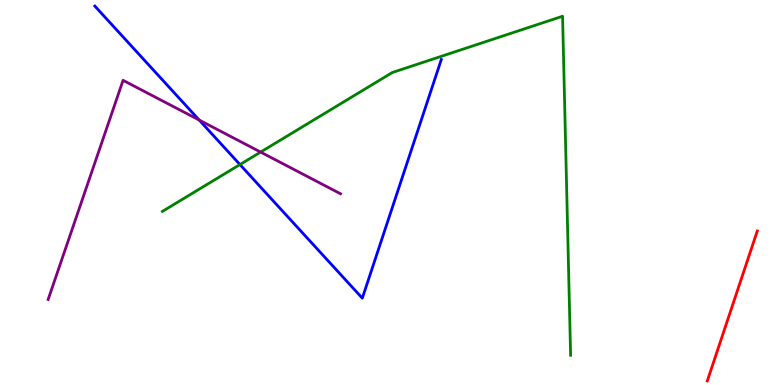[{'lines': ['blue', 'red'], 'intersections': []}, {'lines': ['green', 'red'], 'intersections': []}, {'lines': ['purple', 'red'], 'intersections': []}, {'lines': ['blue', 'green'], 'intersections': [{'x': 3.1, 'y': 5.73}]}, {'lines': ['blue', 'purple'], 'intersections': [{'x': 2.57, 'y': 6.88}]}, {'lines': ['green', 'purple'], 'intersections': [{'x': 3.36, 'y': 6.05}]}]